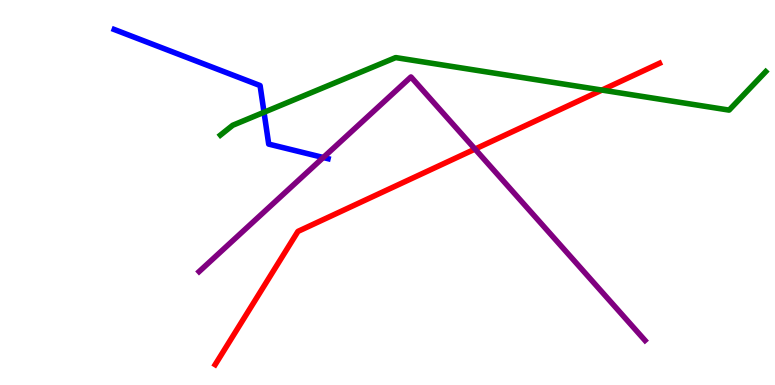[{'lines': ['blue', 'red'], 'intersections': []}, {'lines': ['green', 'red'], 'intersections': [{'x': 7.77, 'y': 7.66}]}, {'lines': ['purple', 'red'], 'intersections': [{'x': 6.13, 'y': 6.13}]}, {'lines': ['blue', 'green'], 'intersections': [{'x': 3.41, 'y': 7.08}]}, {'lines': ['blue', 'purple'], 'intersections': [{'x': 4.17, 'y': 5.91}]}, {'lines': ['green', 'purple'], 'intersections': []}]